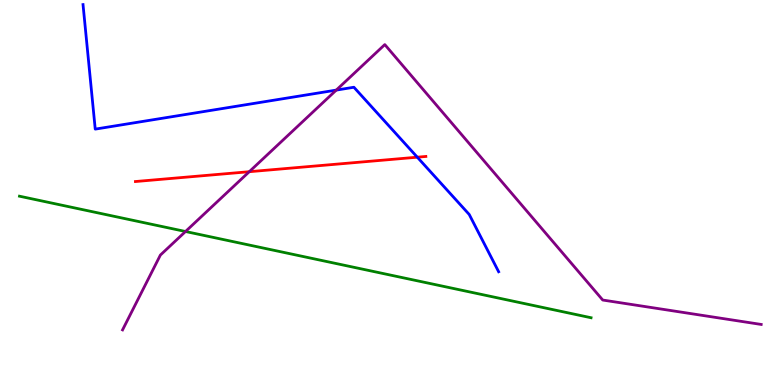[{'lines': ['blue', 'red'], 'intersections': [{'x': 5.38, 'y': 5.92}]}, {'lines': ['green', 'red'], 'intersections': []}, {'lines': ['purple', 'red'], 'intersections': [{'x': 3.22, 'y': 5.54}]}, {'lines': ['blue', 'green'], 'intersections': []}, {'lines': ['blue', 'purple'], 'intersections': [{'x': 4.34, 'y': 7.66}]}, {'lines': ['green', 'purple'], 'intersections': [{'x': 2.39, 'y': 3.99}]}]